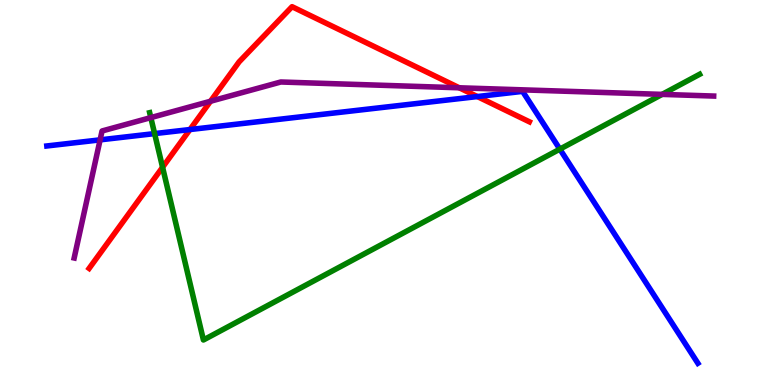[{'lines': ['blue', 'red'], 'intersections': [{'x': 2.45, 'y': 6.64}, {'x': 6.16, 'y': 7.49}]}, {'lines': ['green', 'red'], 'intersections': [{'x': 2.1, 'y': 5.66}]}, {'lines': ['purple', 'red'], 'intersections': [{'x': 2.72, 'y': 7.37}, {'x': 5.93, 'y': 7.72}]}, {'lines': ['blue', 'green'], 'intersections': [{'x': 1.99, 'y': 6.53}, {'x': 7.22, 'y': 6.13}]}, {'lines': ['blue', 'purple'], 'intersections': [{'x': 1.29, 'y': 6.37}]}, {'lines': ['green', 'purple'], 'intersections': [{'x': 1.95, 'y': 6.95}, {'x': 8.54, 'y': 7.55}]}]